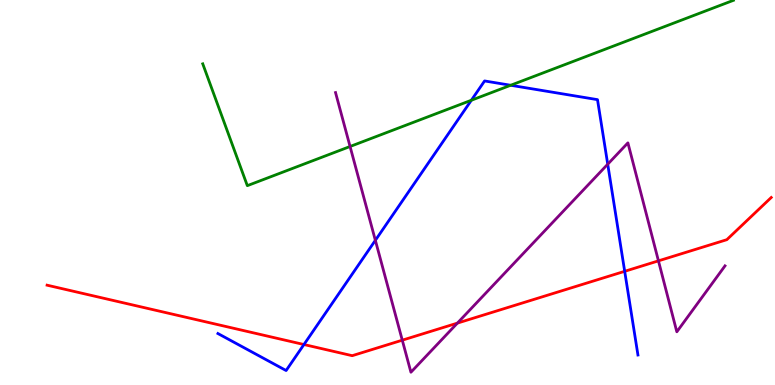[{'lines': ['blue', 'red'], 'intersections': [{'x': 3.92, 'y': 1.05}, {'x': 8.06, 'y': 2.95}]}, {'lines': ['green', 'red'], 'intersections': []}, {'lines': ['purple', 'red'], 'intersections': [{'x': 5.19, 'y': 1.16}, {'x': 5.9, 'y': 1.61}, {'x': 8.5, 'y': 3.22}]}, {'lines': ['blue', 'green'], 'intersections': [{'x': 6.08, 'y': 7.4}, {'x': 6.59, 'y': 7.79}]}, {'lines': ['blue', 'purple'], 'intersections': [{'x': 4.84, 'y': 3.76}, {'x': 7.84, 'y': 5.73}]}, {'lines': ['green', 'purple'], 'intersections': [{'x': 4.52, 'y': 6.19}]}]